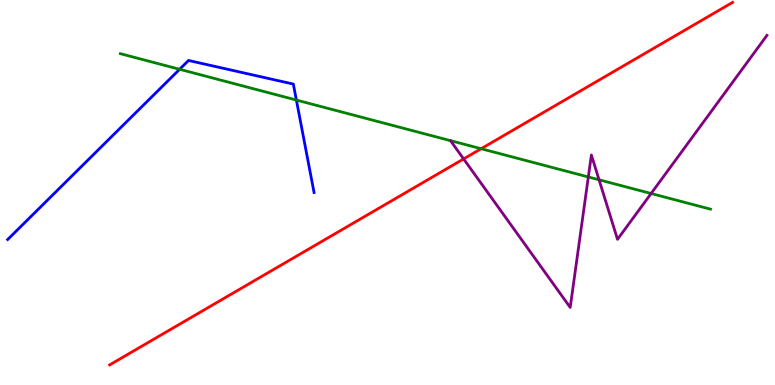[{'lines': ['blue', 'red'], 'intersections': []}, {'lines': ['green', 'red'], 'intersections': [{'x': 6.21, 'y': 6.14}]}, {'lines': ['purple', 'red'], 'intersections': [{'x': 5.98, 'y': 5.87}]}, {'lines': ['blue', 'green'], 'intersections': [{'x': 2.32, 'y': 8.2}, {'x': 3.82, 'y': 7.4}]}, {'lines': ['blue', 'purple'], 'intersections': []}, {'lines': ['green', 'purple'], 'intersections': [{'x': 7.59, 'y': 5.4}, {'x': 7.73, 'y': 5.33}, {'x': 8.4, 'y': 4.97}]}]